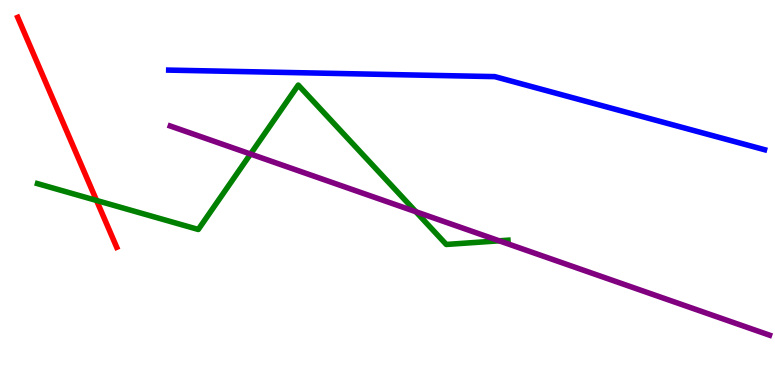[{'lines': ['blue', 'red'], 'intersections': []}, {'lines': ['green', 'red'], 'intersections': [{'x': 1.25, 'y': 4.79}]}, {'lines': ['purple', 'red'], 'intersections': []}, {'lines': ['blue', 'green'], 'intersections': []}, {'lines': ['blue', 'purple'], 'intersections': []}, {'lines': ['green', 'purple'], 'intersections': [{'x': 3.23, 'y': 6.0}, {'x': 5.37, 'y': 4.5}, {'x': 6.44, 'y': 3.75}]}]